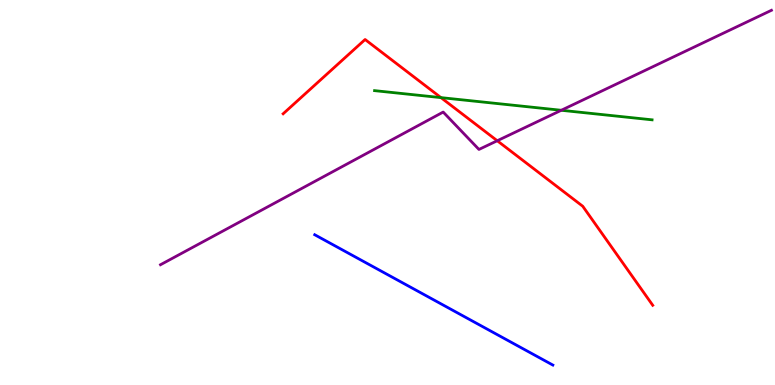[{'lines': ['blue', 'red'], 'intersections': []}, {'lines': ['green', 'red'], 'intersections': [{'x': 5.69, 'y': 7.46}]}, {'lines': ['purple', 'red'], 'intersections': [{'x': 6.42, 'y': 6.34}]}, {'lines': ['blue', 'green'], 'intersections': []}, {'lines': ['blue', 'purple'], 'intersections': []}, {'lines': ['green', 'purple'], 'intersections': [{'x': 7.24, 'y': 7.14}]}]